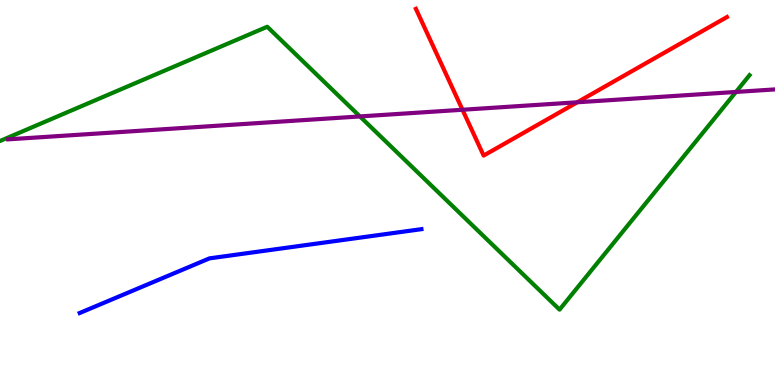[{'lines': ['blue', 'red'], 'intersections': []}, {'lines': ['green', 'red'], 'intersections': []}, {'lines': ['purple', 'red'], 'intersections': [{'x': 5.97, 'y': 7.15}, {'x': 7.45, 'y': 7.34}]}, {'lines': ['blue', 'green'], 'intersections': []}, {'lines': ['blue', 'purple'], 'intersections': []}, {'lines': ['green', 'purple'], 'intersections': [{'x': 4.64, 'y': 6.98}, {'x': 9.5, 'y': 7.61}]}]